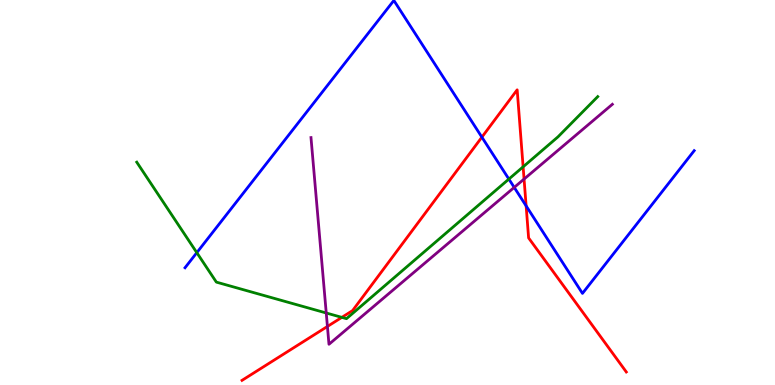[{'lines': ['blue', 'red'], 'intersections': [{'x': 6.22, 'y': 6.44}, {'x': 6.79, 'y': 4.65}]}, {'lines': ['green', 'red'], 'intersections': [{'x': 4.41, 'y': 1.76}, {'x': 6.75, 'y': 5.67}]}, {'lines': ['purple', 'red'], 'intersections': [{'x': 4.22, 'y': 1.52}, {'x': 6.76, 'y': 5.35}]}, {'lines': ['blue', 'green'], 'intersections': [{'x': 2.54, 'y': 3.44}, {'x': 6.57, 'y': 5.35}]}, {'lines': ['blue', 'purple'], 'intersections': [{'x': 6.64, 'y': 5.13}]}, {'lines': ['green', 'purple'], 'intersections': [{'x': 4.21, 'y': 1.87}]}]